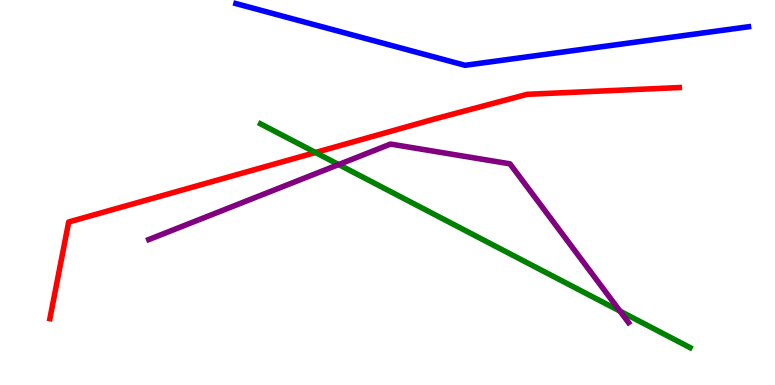[{'lines': ['blue', 'red'], 'intersections': []}, {'lines': ['green', 'red'], 'intersections': [{'x': 4.07, 'y': 6.04}]}, {'lines': ['purple', 'red'], 'intersections': []}, {'lines': ['blue', 'green'], 'intersections': []}, {'lines': ['blue', 'purple'], 'intersections': []}, {'lines': ['green', 'purple'], 'intersections': [{'x': 4.37, 'y': 5.73}, {'x': 8.0, 'y': 1.92}]}]